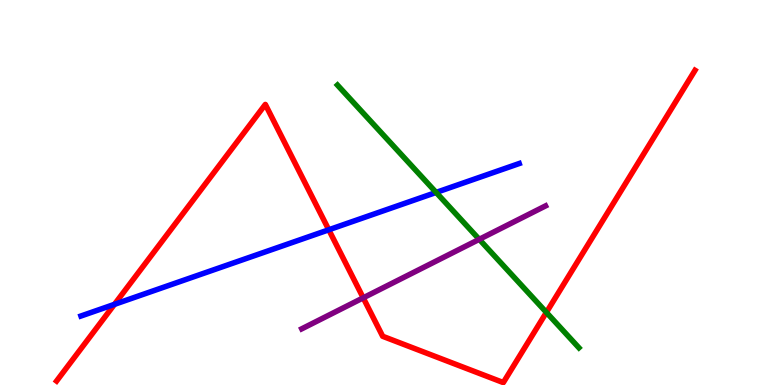[{'lines': ['blue', 'red'], 'intersections': [{'x': 1.48, 'y': 2.09}, {'x': 4.24, 'y': 4.03}]}, {'lines': ['green', 'red'], 'intersections': [{'x': 7.05, 'y': 1.89}]}, {'lines': ['purple', 'red'], 'intersections': [{'x': 4.69, 'y': 2.26}]}, {'lines': ['blue', 'green'], 'intersections': [{'x': 5.63, 'y': 5.0}]}, {'lines': ['blue', 'purple'], 'intersections': []}, {'lines': ['green', 'purple'], 'intersections': [{'x': 6.18, 'y': 3.78}]}]